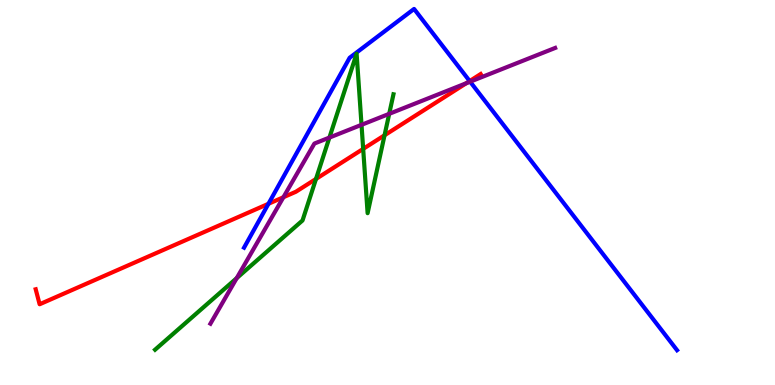[{'lines': ['blue', 'red'], 'intersections': [{'x': 3.46, 'y': 4.71}, {'x': 6.06, 'y': 7.89}]}, {'lines': ['green', 'red'], 'intersections': [{'x': 4.08, 'y': 5.35}, {'x': 4.69, 'y': 6.13}, {'x': 4.96, 'y': 6.49}]}, {'lines': ['purple', 'red'], 'intersections': [{'x': 3.66, 'y': 4.88}, {'x': 6.02, 'y': 7.84}]}, {'lines': ['blue', 'green'], 'intersections': []}, {'lines': ['blue', 'purple'], 'intersections': [{'x': 6.07, 'y': 7.88}]}, {'lines': ['green', 'purple'], 'intersections': [{'x': 3.05, 'y': 2.78}, {'x': 4.25, 'y': 6.43}, {'x': 4.66, 'y': 6.76}, {'x': 5.02, 'y': 7.04}]}]